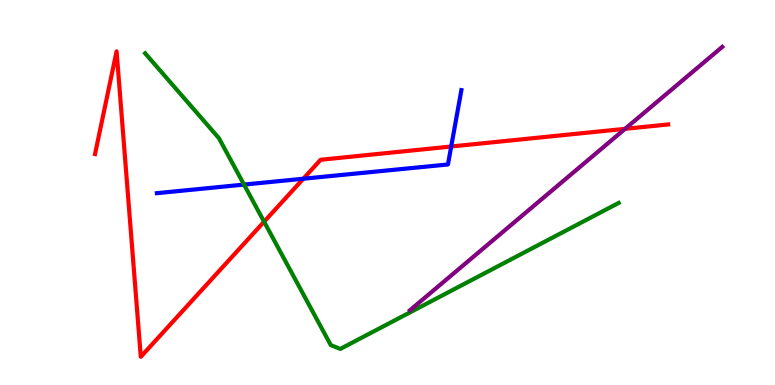[{'lines': ['blue', 'red'], 'intersections': [{'x': 3.91, 'y': 5.36}, {'x': 5.82, 'y': 6.19}]}, {'lines': ['green', 'red'], 'intersections': [{'x': 3.41, 'y': 4.24}]}, {'lines': ['purple', 'red'], 'intersections': [{'x': 8.07, 'y': 6.65}]}, {'lines': ['blue', 'green'], 'intersections': [{'x': 3.15, 'y': 5.21}]}, {'lines': ['blue', 'purple'], 'intersections': []}, {'lines': ['green', 'purple'], 'intersections': []}]